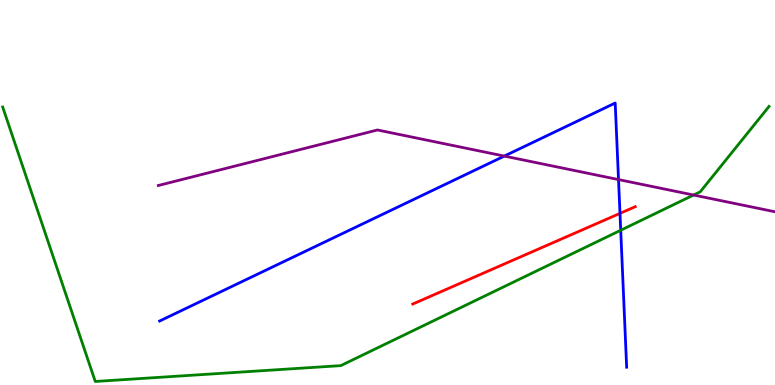[{'lines': ['blue', 'red'], 'intersections': [{'x': 8.0, 'y': 4.46}]}, {'lines': ['green', 'red'], 'intersections': []}, {'lines': ['purple', 'red'], 'intersections': []}, {'lines': ['blue', 'green'], 'intersections': [{'x': 8.01, 'y': 4.02}]}, {'lines': ['blue', 'purple'], 'intersections': [{'x': 6.51, 'y': 5.95}, {'x': 7.98, 'y': 5.34}]}, {'lines': ['green', 'purple'], 'intersections': [{'x': 8.95, 'y': 4.93}]}]